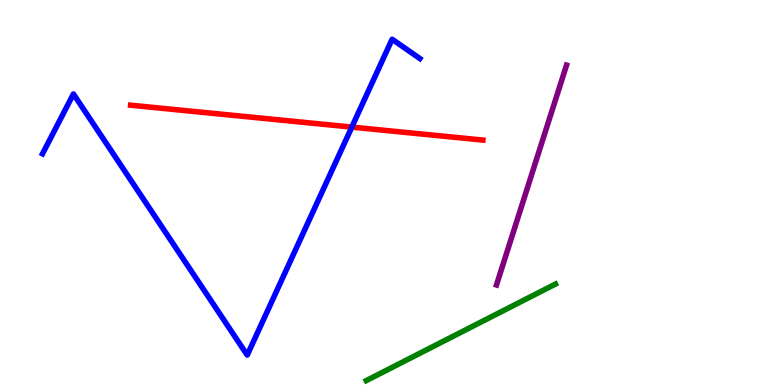[{'lines': ['blue', 'red'], 'intersections': [{'x': 4.54, 'y': 6.7}]}, {'lines': ['green', 'red'], 'intersections': []}, {'lines': ['purple', 'red'], 'intersections': []}, {'lines': ['blue', 'green'], 'intersections': []}, {'lines': ['blue', 'purple'], 'intersections': []}, {'lines': ['green', 'purple'], 'intersections': []}]